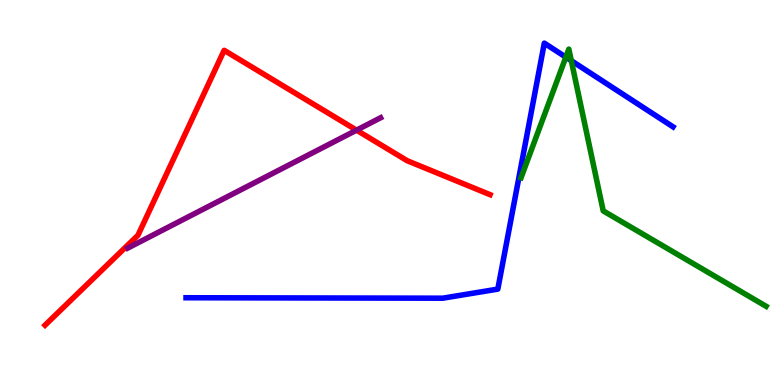[{'lines': ['blue', 'red'], 'intersections': []}, {'lines': ['green', 'red'], 'intersections': []}, {'lines': ['purple', 'red'], 'intersections': [{'x': 4.6, 'y': 6.62}]}, {'lines': ['blue', 'green'], 'intersections': [{'x': 7.3, 'y': 8.52}, {'x': 7.37, 'y': 8.42}]}, {'lines': ['blue', 'purple'], 'intersections': []}, {'lines': ['green', 'purple'], 'intersections': []}]